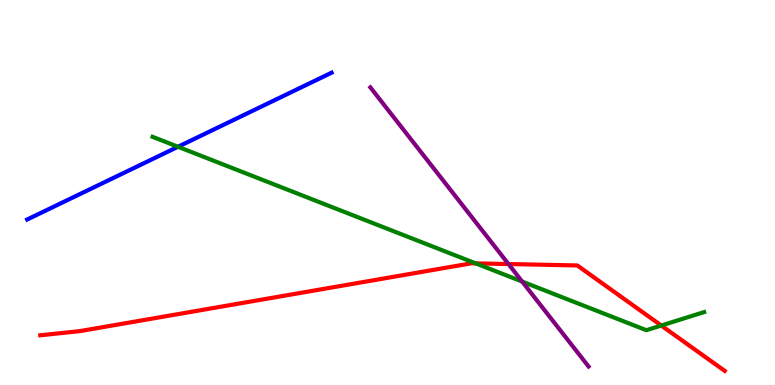[{'lines': ['blue', 'red'], 'intersections': []}, {'lines': ['green', 'red'], 'intersections': [{'x': 6.14, 'y': 3.16}, {'x': 8.53, 'y': 1.54}]}, {'lines': ['purple', 'red'], 'intersections': [{'x': 6.56, 'y': 3.14}]}, {'lines': ['blue', 'green'], 'intersections': [{'x': 2.3, 'y': 6.19}]}, {'lines': ['blue', 'purple'], 'intersections': []}, {'lines': ['green', 'purple'], 'intersections': [{'x': 6.74, 'y': 2.69}]}]